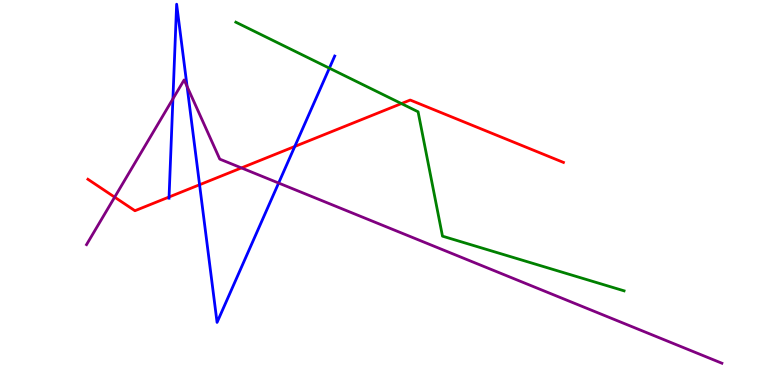[{'lines': ['blue', 'red'], 'intersections': [{'x': 2.18, 'y': 4.88}, {'x': 2.58, 'y': 5.2}, {'x': 3.8, 'y': 6.2}]}, {'lines': ['green', 'red'], 'intersections': [{'x': 5.18, 'y': 7.31}]}, {'lines': ['purple', 'red'], 'intersections': [{'x': 1.48, 'y': 4.88}, {'x': 3.12, 'y': 5.64}]}, {'lines': ['blue', 'green'], 'intersections': [{'x': 4.25, 'y': 8.23}]}, {'lines': ['blue', 'purple'], 'intersections': [{'x': 2.23, 'y': 7.43}, {'x': 2.41, 'y': 7.75}, {'x': 3.6, 'y': 5.25}]}, {'lines': ['green', 'purple'], 'intersections': []}]